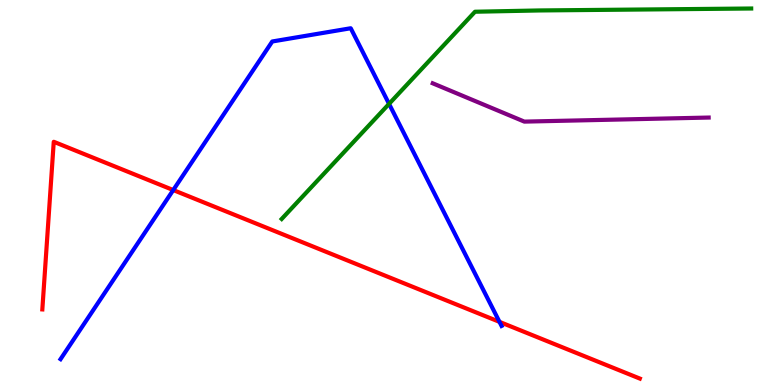[{'lines': ['blue', 'red'], 'intersections': [{'x': 2.24, 'y': 5.06}, {'x': 6.45, 'y': 1.64}]}, {'lines': ['green', 'red'], 'intersections': []}, {'lines': ['purple', 'red'], 'intersections': []}, {'lines': ['blue', 'green'], 'intersections': [{'x': 5.02, 'y': 7.3}]}, {'lines': ['blue', 'purple'], 'intersections': []}, {'lines': ['green', 'purple'], 'intersections': []}]